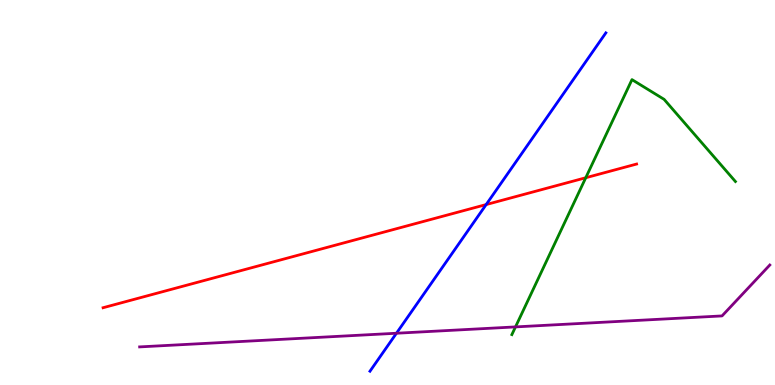[{'lines': ['blue', 'red'], 'intersections': [{'x': 6.27, 'y': 4.69}]}, {'lines': ['green', 'red'], 'intersections': [{'x': 7.56, 'y': 5.38}]}, {'lines': ['purple', 'red'], 'intersections': []}, {'lines': ['blue', 'green'], 'intersections': []}, {'lines': ['blue', 'purple'], 'intersections': [{'x': 5.12, 'y': 1.34}]}, {'lines': ['green', 'purple'], 'intersections': [{'x': 6.65, 'y': 1.51}]}]